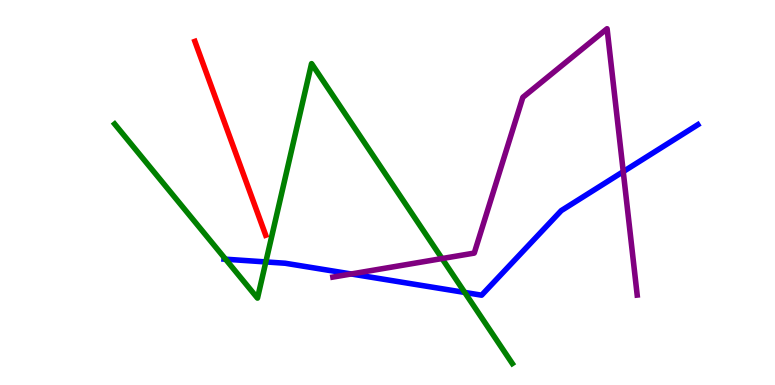[{'lines': ['blue', 'red'], 'intersections': []}, {'lines': ['green', 'red'], 'intersections': []}, {'lines': ['purple', 'red'], 'intersections': []}, {'lines': ['blue', 'green'], 'intersections': [{'x': 2.91, 'y': 3.27}, {'x': 3.43, 'y': 3.2}, {'x': 6.0, 'y': 2.4}]}, {'lines': ['blue', 'purple'], 'intersections': [{'x': 4.53, 'y': 2.88}, {'x': 8.04, 'y': 5.54}]}, {'lines': ['green', 'purple'], 'intersections': [{'x': 5.7, 'y': 3.28}]}]